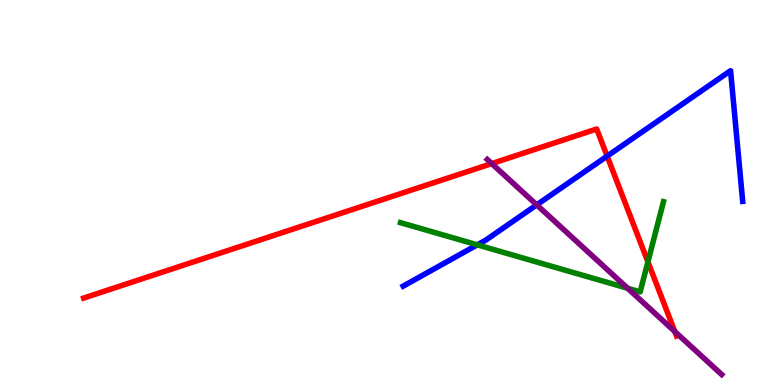[{'lines': ['blue', 'red'], 'intersections': [{'x': 7.83, 'y': 5.94}]}, {'lines': ['green', 'red'], 'intersections': [{'x': 8.36, 'y': 3.2}]}, {'lines': ['purple', 'red'], 'intersections': [{'x': 6.34, 'y': 5.75}, {'x': 8.71, 'y': 1.39}]}, {'lines': ['blue', 'green'], 'intersections': [{'x': 6.16, 'y': 3.64}]}, {'lines': ['blue', 'purple'], 'intersections': [{'x': 6.93, 'y': 4.68}]}, {'lines': ['green', 'purple'], 'intersections': [{'x': 8.1, 'y': 2.51}]}]